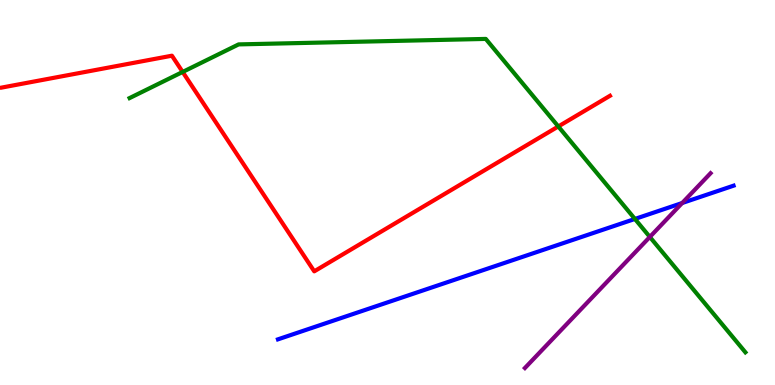[{'lines': ['blue', 'red'], 'intersections': []}, {'lines': ['green', 'red'], 'intersections': [{'x': 2.36, 'y': 8.13}, {'x': 7.2, 'y': 6.72}]}, {'lines': ['purple', 'red'], 'intersections': []}, {'lines': ['blue', 'green'], 'intersections': [{'x': 8.19, 'y': 4.31}]}, {'lines': ['blue', 'purple'], 'intersections': [{'x': 8.8, 'y': 4.73}]}, {'lines': ['green', 'purple'], 'intersections': [{'x': 8.38, 'y': 3.85}]}]